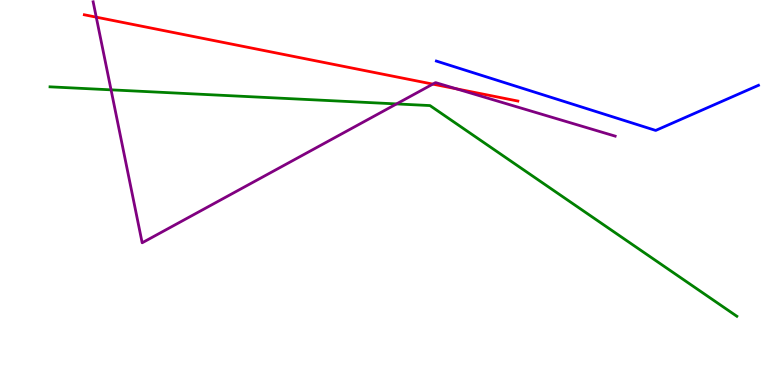[{'lines': ['blue', 'red'], 'intersections': []}, {'lines': ['green', 'red'], 'intersections': []}, {'lines': ['purple', 'red'], 'intersections': [{'x': 1.24, 'y': 9.55}, {'x': 5.58, 'y': 7.82}, {'x': 5.89, 'y': 7.69}]}, {'lines': ['blue', 'green'], 'intersections': []}, {'lines': ['blue', 'purple'], 'intersections': []}, {'lines': ['green', 'purple'], 'intersections': [{'x': 1.43, 'y': 7.67}, {'x': 5.12, 'y': 7.3}]}]